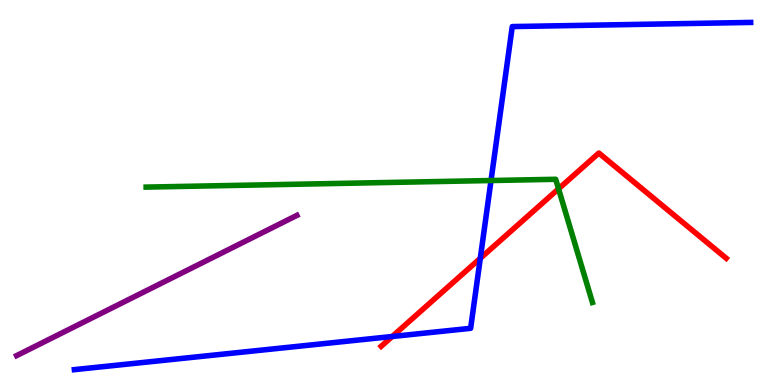[{'lines': ['blue', 'red'], 'intersections': [{'x': 5.06, 'y': 1.26}, {'x': 6.2, 'y': 3.29}]}, {'lines': ['green', 'red'], 'intersections': [{'x': 7.21, 'y': 5.1}]}, {'lines': ['purple', 'red'], 'intersections': []}, {'lines': ['blue', 'green'], 'intersections': [{'x': 6.34, 'y': 5.31}]}, {'lines': ['blue', 'purple'], 'intersections': []}, {'lines': ['green', 'purple'], 'intersections': []}]